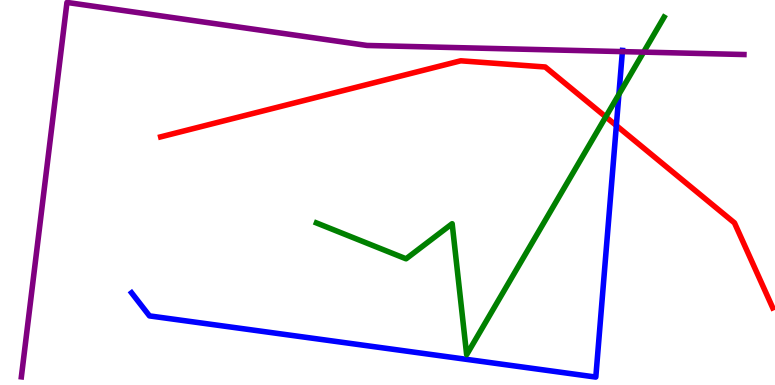[{'lines': ['blue', 'red'], 'intersections': [{'x': 7.95, 'y': 6.74}]}, {'lines': ['green', 'red'], 'intersections': [{'x': 7.82, 'y': 6.97}]}, {'lines': ['purple', 'red'], 'intersections': []}, {'lines': ['blue', 'green'], 'intersections': [{'x': 7.99, 'y': 7.55}]}, {'lines': ['blue', 'purple'], 'intersections': [{'x': 8.03, 'y': 8.66}]}, {'lines': ['green', 'purple'], 'intersections': [{'x': 8.3, 'y': 8.65}]}]